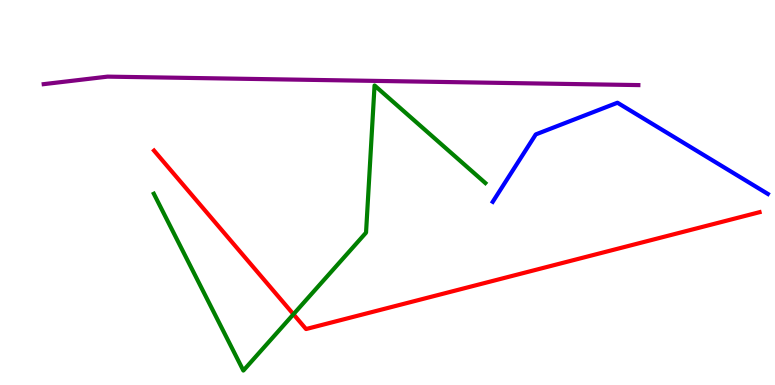[{'lines': ['blue', 'red'], 'intersections': []}, {'lines': ['green', 'red'], 'intersections': [{'x': 3.79, 'y': 1.84}]}, {'lines': ['purple', 'red'], 'intersections': []}, {'lines': ['blue', 'green'], 'intersections': []}, {'lines': ['blue', 'purple'], 'intersections': []}, {'lines': ['green', 'purple'], 'intersections': []}]